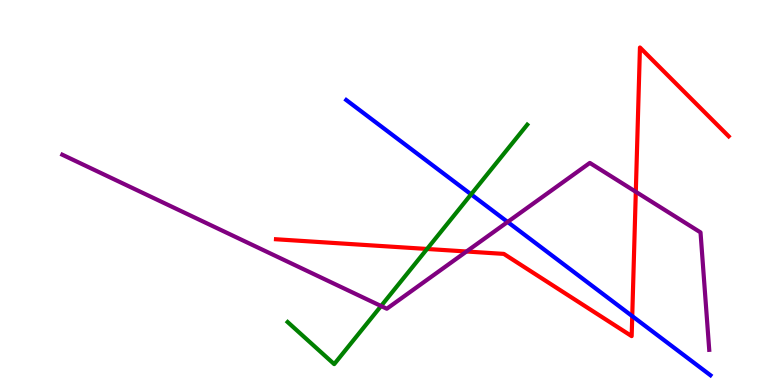[{'lines': ['blue', 'red'], 'intersections': [{'x': 8.16, 'y': 1.79}]}, {'lines': ['green', 'red'], 'intersections': [{'x': 5.51, 'y': 3.53}]}, {'lines': ['purple', 'red'], 'intersections': [{'x': 6.02, 'y': 3.47}, {'x': 8.2, 'y': 5.02}]}, {'lines': ['blue', 'green'], 'intersections': [{'x': 6.08, 'y': 4.95}]}, {'lines': ['blue', 'purple'], 'intersections': [{'x': 6.55, 'y': 4.23}]}, {'lines': ['green', 'purple'], 'intersections': [{'x': 4.92, 'y': 2.05}]}]